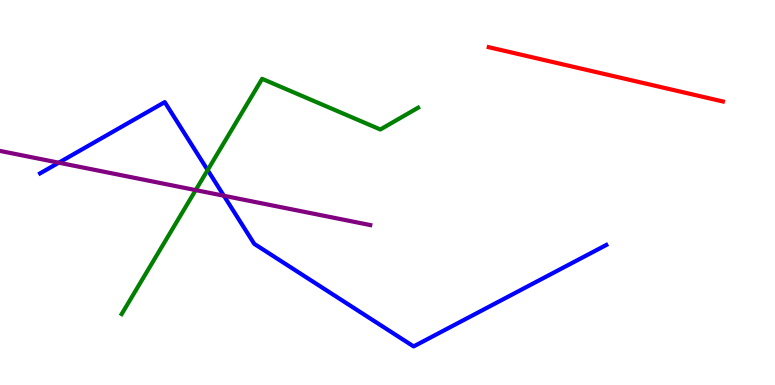[{'lines': ['blue', 'red'], 'intersections': []}, {'lines': ['green', 'red'], 'intersections': []}, {'lines': ['purple', 'red'], 'intersections': []}, {'lines': ['blue', 'green'], 'intersections': [{'x': 2.68, 'y': 5.58}]}, {'lines': ['blue', 'purple'], 'intersections': [{'x': 0.758, 'y': 5.77}, {'x': 2.89, 'y': 4.92}]}, {'lines': ['green', 'purple'], 'intersections': [{'x': 2.52, 'y': 5.06}]}]